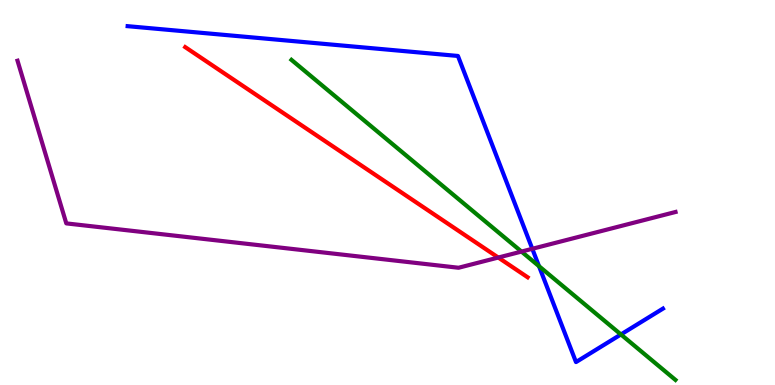[{'lines': ['blue', 'red'], 'intersections': []}, {'lines': ['green', 'red'], 'intersections': []}, {'lines': ['purple', 'red'], 'intersections': [{'x': 6.43, 'y': 3.31}]}, {'lines': ['blue', 'green'], 'intersections': [{'x': 6.95, 'y': 3.09}, {'x': 8.01, 'y': 1.31}]}, {'lines': ['blue', 'purple'], 'intersections': [{'x': 6.87, 'y': 3.54}]}, {'lines': ['green', 'purple'], 'intersections': [{'x': 6.73, 'y': 3.47}]}]